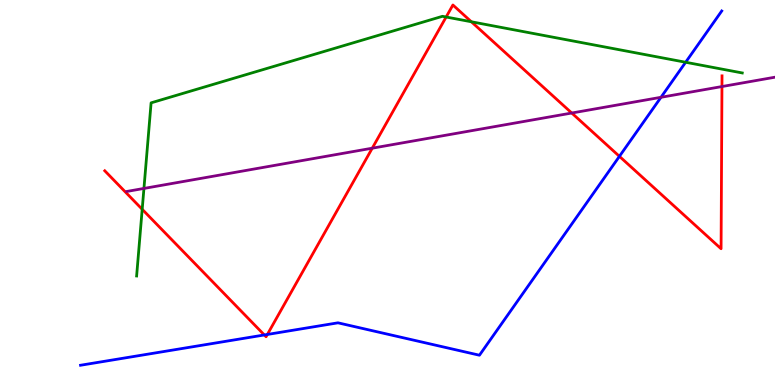[{'lines': ['blue', 'red'], 'intersections': [{'x': 3.41, 'y': 1.3}, {'x': 3.45, 'y': 1.31}, {'x': 7.99, 'y': 5.94}]}, {'lines': ['green', 'red'], 'intersections': [{'x': 1.83, 'y': 4.56}, {'x': 5.76, 'y': 9.56}, {'x': 6.08, 'y': 9.43}]}, {'lines': ['purple', 'red'], 'intersections': [{'x': 4.8, 'y': 6.15}, {'x': 7.38, 'y': 7.06}, {'x': 9.32, 'y': 7.75}]}, {'lines': ['blue', 'green'], 'intersections': [{'x': 8.85, 'y': 8.38}]}, {'lines': ['blue', 'purple'], 'intersections': [{'x': 8.53, 'y': 7.47}]}, {'lines': ['green', 'purple'], 'intersections': [{'x': 1.86, 'y': 5.11}]}]